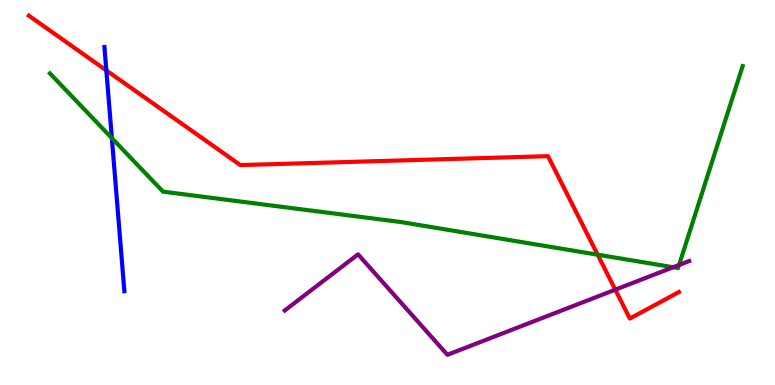[{'lines': ['blue', 'red'], 'intersections': [{'x': 1.37, 'y': 8.17}]}, {'lines': ['green', 'red'], 'intersections': [{'x': 7.71, 'y': 3.38}]}, {'lines': ['purple', 'red'], 'intersections': [{'x': 7.94, 'y': 2.48}]}, {'lines': ['blue', 'green'], 'intersections': [{'x': 1.44, 'y': 6.41}]}, {'lines': ['blue', 'purple'], 'intersections': []}, {'lines': ['green', 'purple'], 'intersections': [{'x': 8.69, 'y': 3.06}, {'x': 8.76, 'y': 3.12}]}]